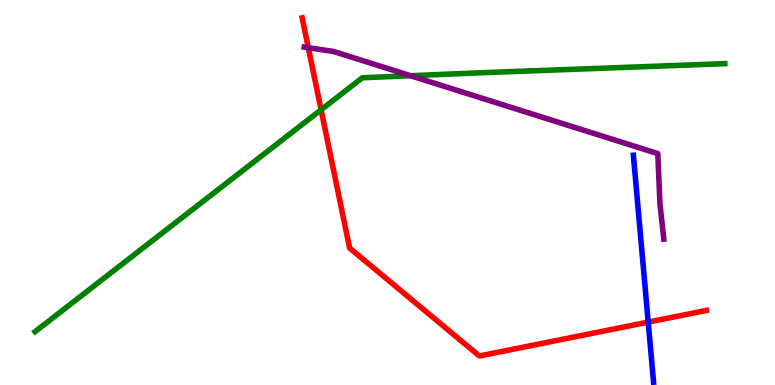[{'lines': ['blue', 'red'], 'intersections': [{'x': 8.36, 'y': 1.63}]}, {'lines': ['green', 'red'], 'intersections': [{'x': 4.14, 'y': 7.15}]}, {'lines': ['purple', 'red'], 'intersections': [{'x': 3.98, 'y': 8.76}]}, {'lines': ['blue', 'green'], 'intersections': []}, {'lines': ['blue', 'purple'], 'intersections': []}, {'lines': ['green', 'purple'], 'intersections': [{'x': 5.3, 'y': 8.03}]}]